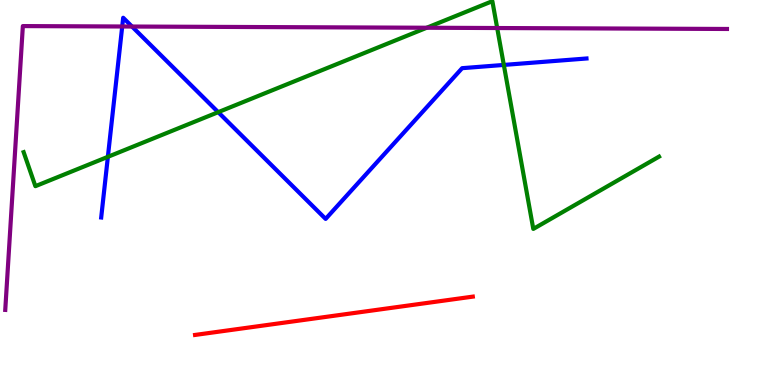[{'lines': ['blue', 'red'], 'intersections': []}, {'lines': ['green', 'red'], 'intersections': []}, {'lines': ['purple', 'red'], 'intersections': []}, {'lines': ['blue', 'green'], 'intersections': [{'x': 1.39, 'y': 5.93}, {'x': 2.82, 'y': 7.09}, {'x': 6.5, 'y': 8.31}]}, {'lines': ['blue', 'purple'], 'intersections': [{'x': 1.58, 'y': 9.31}, {'x': 1.7, 'y': 9.31}]}, {'lines': ['green', 'purple'], 'intersections': [{'x': 5.51, 'y': 9.28}, {'x': 6.42, 'y': 9.27}]}]